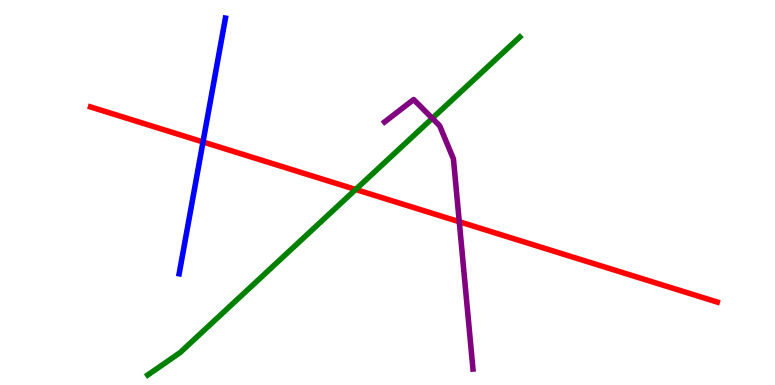[{'lines': ['blue', 'red'], 'intersections': [{'x': 2.62, 'y': 6.31}]}, {'lines': ['green', 'red'], 'intersections': [{'x': 4.59, 'y': 5.08}]}, {'lines': ['purple', 'red'], 'intersections': [{'x': 5.93, 'y': 4.24}]}, {'lines': ['blue', 'green'], 'intersections': []}, {'lines': ['blue', 'purple'], 'intersections': []}, {'lines': ['green', 'purple'], 'intersections': [{'x': 5.58, 'y': 6.93}]}]